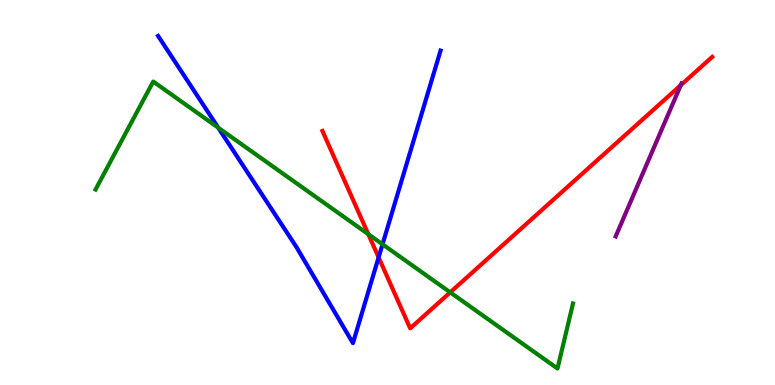[{'lines': ['blue', 'red'], 'intersections': [{'x': 4.89, 'y': 3.31}]}, {'lines': ['green', 'red'], 'intersections': [{'x': 4.75, 'y': 3.92}, {'x': 5.81, 'y': 2.41}]}, {'lines': ['purple', 'red'], 'intersections': [{'x': 8.78, 'y': 7.79}]}, {'lines': ['blue', 'green'], 'intersections': [{'x': 2.82, 'y': 6.68}, {'x': 4.94, 'y': 3.65}]}, {'lines': ['blue', 'purple'], 'intersections': []}, {'lines': ['green', 'purple'], 'intersections': []}]